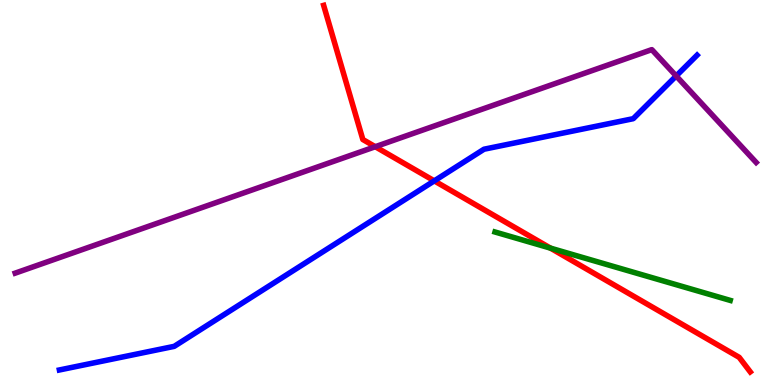[{'lines': ['blue', 'red'], 'intersections': [{'x': 5.6, 'y': 5.3}]}, {'lines': ['green', 'red'], 'intersections': [{'x': 7.1, 'y': 3.55}]}, {'lines': ['purple', 'red'], 'intersections': [{'x': 4.84, 'y': 6.19}]}, {'lines': ['blue', 'green'], 'intersections': []}, {'lines': ['blue', 'purple'], 'intersections': [{'x': 8.72, 'y': 8.03}]}, {'lines': ['green', 'purple'], 'intersections': []}]